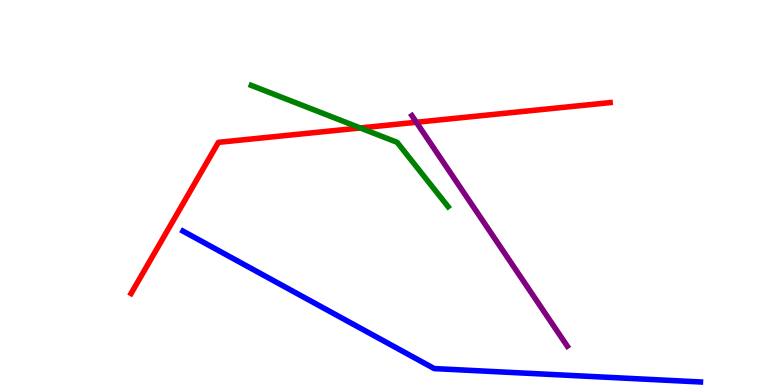[{'lines': ['blue', 'red'], 'intersections': []}, {'lines': ['green', 'red'], 'intersections': [{'x': 4.65, 'y': 6.68}]}, {'lines': ['purple', 'red'], 'intersections': [{'x': 5.37, 'y': 6.82}]}, {'lines': ['blue', 'green'], 'intersections': []}, {'lines': ['blue', 'purple'], 'intersections': []}, {'lines': ['green', 'purple'], 'intersections': []}]